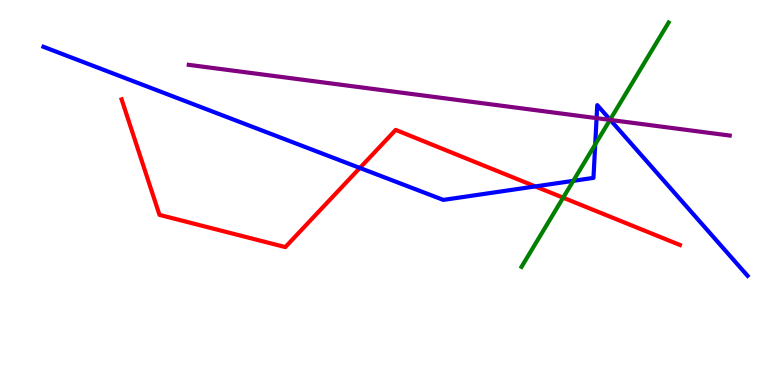[{'lines': ['blue', 'red'], 'intersections': [{'x': 4.64, 'y': 5.64}, {'x': 6.91, 'y': 5.16}]}, {'lines': ['green', 'red'], 'intersections': [{'x': 7.27, 'y': 4.87}]}, {'lines': ['purple', 'red'], 'intersections': []}, {'lines': ['blue', 'green'], 'intersections': [{'x': 7.4, 'y': 5.3}, {'x': 7.68, 'y': 6.25}, {'x': 7.87, 'y': 6.89}]}, {'lines': ['blue', 'purple'], 'intersections': [{'x': 7.7, 'y': 6.93}, {'x': 7.87, 'y': 6.88}]}, {'lines': ['green', 'purple'], 'intersections': [{'x': 7.87, 'y': 6.89}]}]